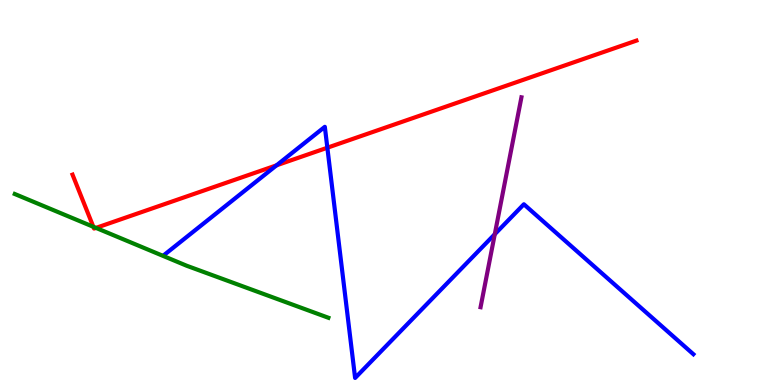[{'lines': ['blue', 'red'], 'intersections': [{'x': 3.57, 'y': 5.71}, {'x': 4.22, 'y': 6.16}]}, {'lines': ['green', 'red'], 'intersections': [{'x': 1.2, 'y': 4.11}, {'x': 1.24, 'y': 4.08}]}, {'lines': ['purple', 'red'], 'intersections': []}, {'lines': ['blue', 'green'], 'intersections': []}, {'lines': ['blue', 'purple'], 'intersections': [{'x': 6.38, 'y': 3.92}]}, {'lines': ['green', 'purple'], 'intersections': []}]